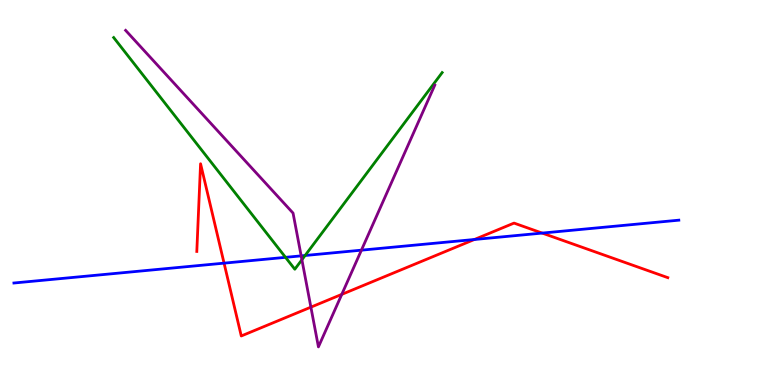[{'lines': ['blue', 'red'], 'intersections': [{'x': 2.89, 'y': 3.16}, {'x': 6.12, 'y': 3.78}, {'x': 7.0, 'y': 3.95}]}, {'lines': ['green', 'red'], 'intersections': []}, {'lines': ['purple', 'red'], 'intersections': [{'x': 4.01, 'y': 2.02}, {'x': 4.41, 'y': 2.35}]}, {'lines': ['blue', 'green'], 'intersections': [{'x': 3.68, 'y': 3.32}, {'x': 3.94, 'y': 3.36}]}, {'lines': ['blue', 'purple'], 'intersections': [{'x': 3.89, 'y': 3.35}, {'x': 4.66, 'y': 3.5}]}, {'lines': ['green', 'purple'], 'intersections': [{'x': 3.9, 'y': 3.25}]}]